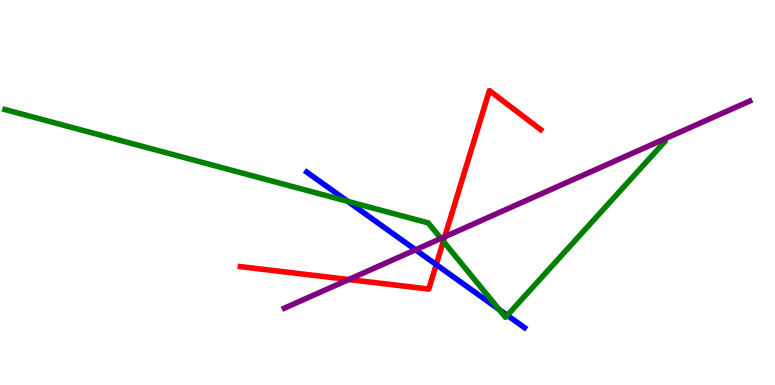[{'lines': ['blue', 'red'], 'intersections': [{'x': 5.63, 'y': 3.13}]}, {'lines': ['green', 'red'], 'intersections': [{'x': 5.72, 'y': 3.73}]}, {'lines': ['purple', 'red'], 'intersections': [{'x': 4.5, 'y': 2.74}, {'x': 5.74, 'y': 3.85}]}, {'lines': ['blue', 'green'], 'intersections': [{'x': 4.49, 'y': 4.77}, {'x': 6.44, 'y': 1.96}, {'x': 6.55, 'y': 1.81}]}, {'lines': ['blue', 'purple'], 'intersections': [{'x': 5.36, 'y': 3.51}]}, {'lines': ['green', 'purple'], 'intersections': [{'x': 5.69, 'y': 3.81}]}]